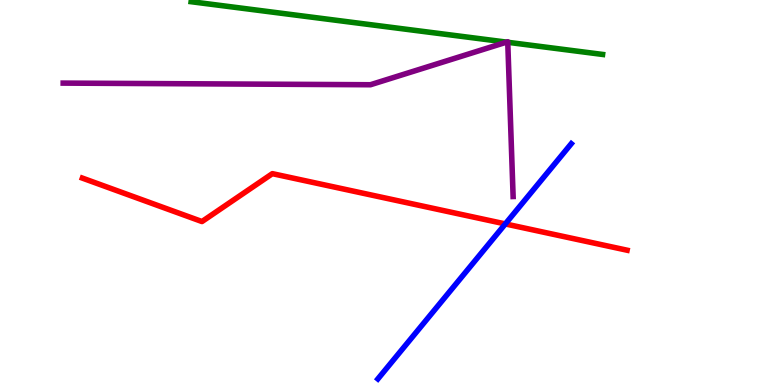[{'lines': ['blue', 'red'], 'intersections': [{'x': 6.52, 'y': 4.18}]}, {'lines': ['green', 'red'], 'intersections': []}, {'lines': ['purple', 'red'], 'intersections': []}, {'lines': ['blue', 'green'], 'intersections': []}, {'lines': ['blue', 'purple'], 'intersections': []}, {'lines': ['green', 'purple'], 'intersections': [{'x': 6.54, 'y': 8.91}, {'x': 6.55, 'y': 8.9}]}]